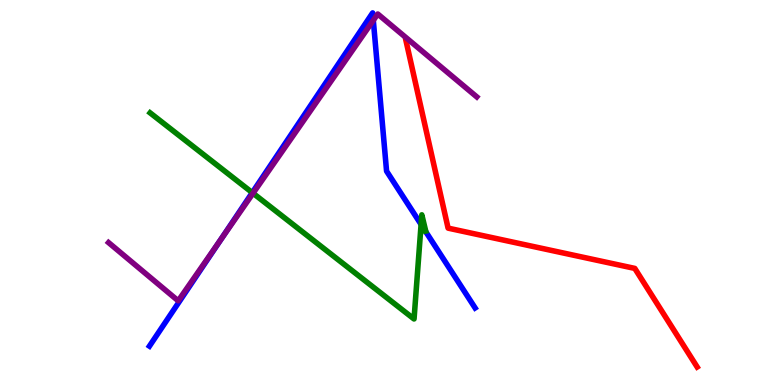[{'lines': ['blue', 'red'], 'intersections': []}, {'lines': ['green', 'red'], 'intersections': []}, {'lines': ['purple', 'red'], 'intersections': []}, {'lines': ['blue', 'green'], 'intersections': [{'x': 3.25, 'y': 5.0}, {'x': 5.43, 'y': 4.17}]}, {'lines': ['blue', 'purple'], 'intersections': [{'x': 2.85, 'y': 3.79}, {'x': 4.82, 'y': 9.47}]}, {'lines': ['green', 'purple'], 'intersections': [{'x': 3.27, 'y': 4.98}]}]